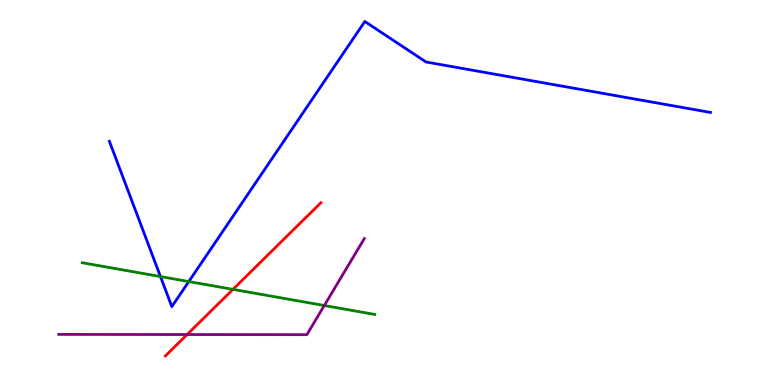[{'lines': ['blue', 'red'], 'intersections': []}, {'lines': ['green', 'red'], 'intersections': [{'x': 3.01, 'y': 2.48}]}, {'lines': ['purple', 'red'], 'intersections': [{'x': 2.41, 'y': 1.31}]}, {'lines': ['blue', 'green'], 'intersections': [{'x': 2.07, 'y': 2.82}, {'x': 2.44, 'y': 2.69}]}, {'lines': ['blue', 'purple'], 'intersections': []}, {'lines': ['green', 'purple'], 'intersections': [{'x': 4.18, 'y': 2.06}]}]